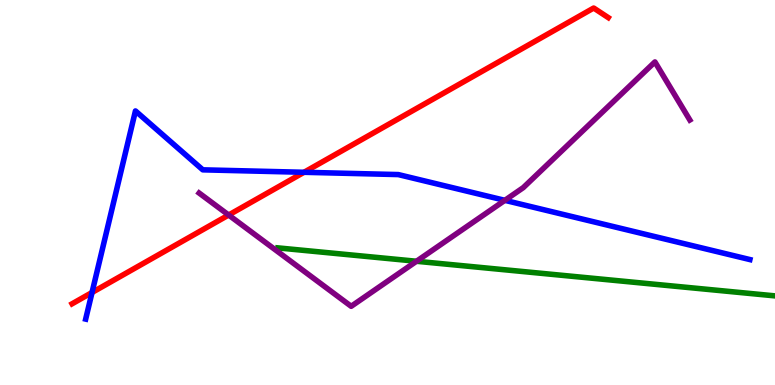[{'lines': ['blue', 'red'], 'intersections': [{'x': 1.19, 'y': 2.4}, {'x': 3.92, 'y': 5.52}]}, {'lines': ['green', 'red'], 'intersections': []}, {'lines': ['purple', 'red'], 'intersections': [{'x': 2.95, 'y': 4.42}]}, {'lines': ['blue', 'green'], 'intersections': []}, {'lines': ['blue', 'purple'], 'intersections': [{'x': 6.51, 'y': 4.8}]}, {'lines': ['green', 'purple'], 'intersections': [{'x': 5.37, 'y': 3.21}]}]